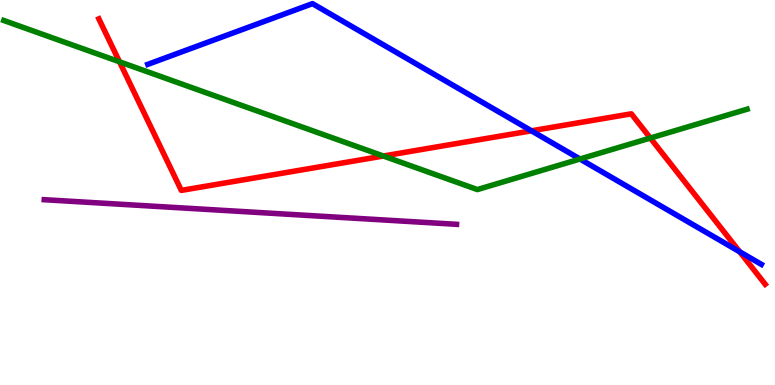[{'lines': ['blue', 'red'], 'intersections': [{'x': 6.86, 'y': 6.6}, {'x': 9.54, 'y': 3.46}]}, {'lines': ['green', 'red'], 'intersections': [{'x': 1.54, 'y': 8.39}, {'x': 4.95, 'y': 5.95}, {'x': 8.39, 'y': 6.41}]}, {'lines': ['purple', 'red'], 'intersections': []}, {'lines': ['blue', 'green'], 'intersections': [{'x': 7.48, 'y': 5.87}]}, {'lines': ['blue', 'purple'], 'intersections': []}, {'lines': ['green', 'purple'], 'intersections': []}]